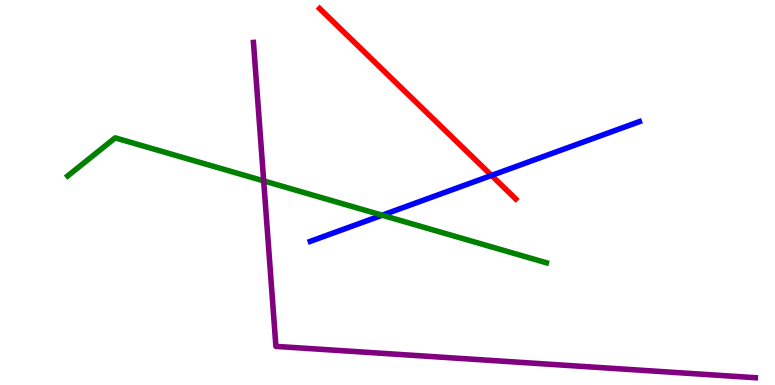[{'lines': ['blue', 'red'], 'intersections': [{'x': 6.34, 'y': 5.44}]}, {'lines': ['green', 'red'], 'intersections': []}, {'lines': ['purple', 'red'], 'intersections': []}, {'lines': ['blue', 'green'], 'intersections': [{'x': 4.93, 'y': 4.41}]}, {'lines': ['blue', 'purple'], 'intersections': []}, {'lines': ['green', 'purple'], 'intersections': [{'x': 3.4, 'y': 5.3}]}]